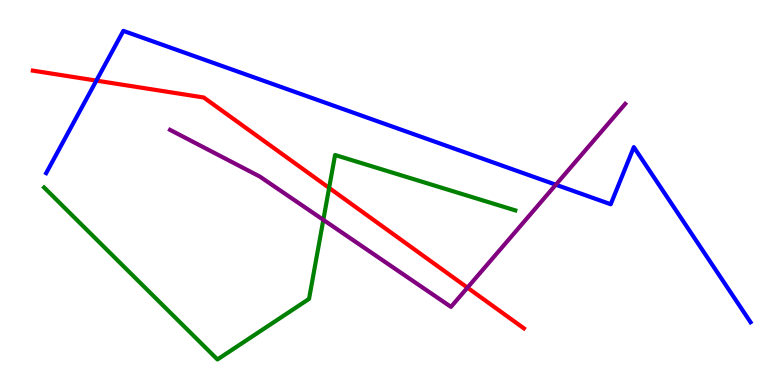[{'lines': ['blue', 'red'], 'intersections': [{'x': 1.24, 'y': 7.91}]}, {'lines': ['green', 'red'], 'intersections': [{'x': 4.25, 'y': 5.12}]}, {'lines': ['purple', 'red'], 'intersections': [{'x': 6.03, 'y': 2.53}]}, {'lines': ['blue', 'green'], 'intersections': []}, {'lines': ['blue', 'purple'], 'intersections': [{'x': 7.17, 'y': 5.2}]}, {'lines': ['green', 'purple'], 'intersections': [{'x': 4.17, 'y': 4.29}]}]